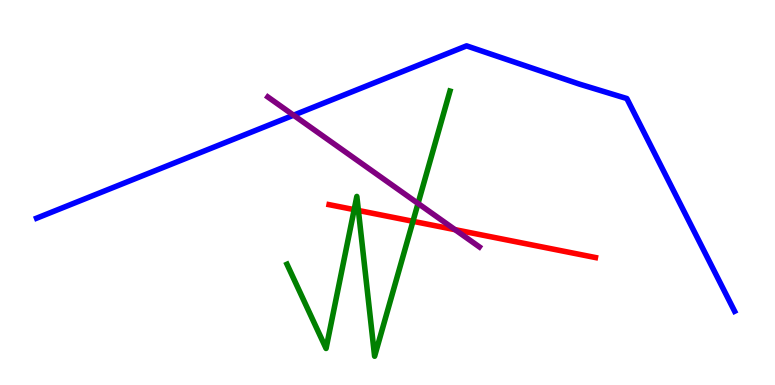[{'lines': ['blue', 'red'], 'intersections': []}, {'lines': ['green', 'red'], 'intersections': [{'x': 4.57, 'y': 4.55}, {'x': 4.62, 'y': 4.53}, {'x': 5.33, 'y': 4.25}]}, {'lines': ['purple', 'red'], 'intersections': [{'x': 5.87, 'y': 4.03}]}, {'lines': ['blue', 'green'], 'intersections': []}, {'lines': ['blue', 'purple'], 'intersections': [{'x': 3.79, 'y': 7.01}]}, {'lines': ['green', 'purple'], 'intersections': [{'x': 5.39, 'y': 4.72}]}]